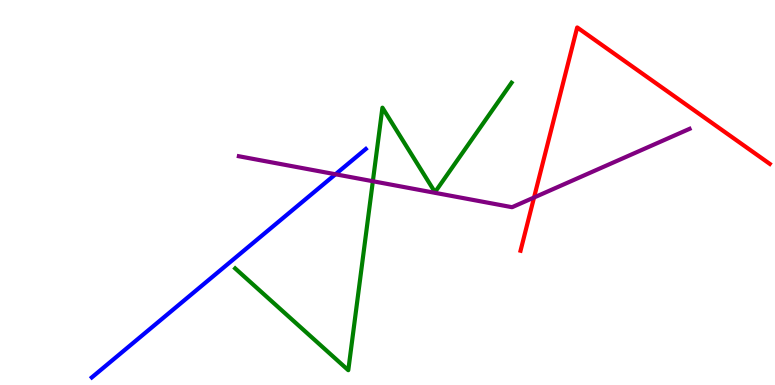[{'lines': ['blue', 'red'], 'intersections': []}, {'lines': ['green', 'red'], 'intersections': []}, {'lines': ['purple', 'red'], 'intersections': [{'x': 6.89, 'y': 4.87}]}, {'lines': ['blue', 'green'], 'intersections': []}, {'lines': ['blue', 'purple'], 'intersections': [{'x': 4.33, 'y': 5.47}]}, {'lines': ['green', 'purple'], 'intersections': [{'x': 4.81, 'y': 5.29}]}]